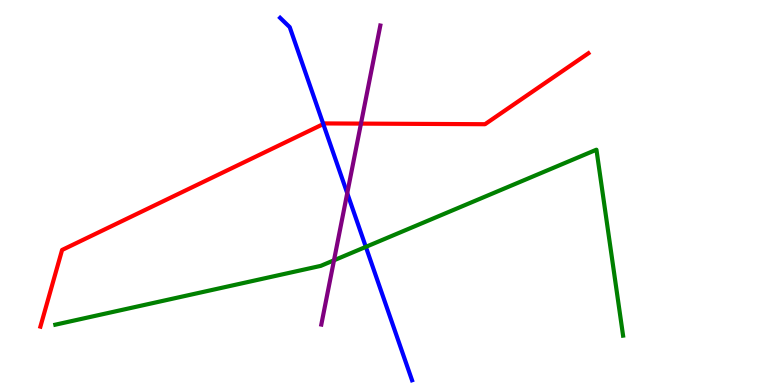[{'lines': ['blue', 'red'], 'intersections': [{'x': 4.17, 'y': 6.78}]}, {'lines': ['green', 'red'], 'intersections': []}, {'lines': ['purple', 'red'], 'intersections': [{'x': 4.66, 'y': 6.79}]}, {'lines': ['blue', 'green'], 'intersections': [{'x': 4.72, 'y': 3.59}]}, {'lines': ['blue', 'purple'], 'intersections': [{'x': 4.48, 'y': 4.98}]}, {'lines': ['green', 'purple'], 'intersections': [{'x': 4.31, 'y': 3.24}]}]